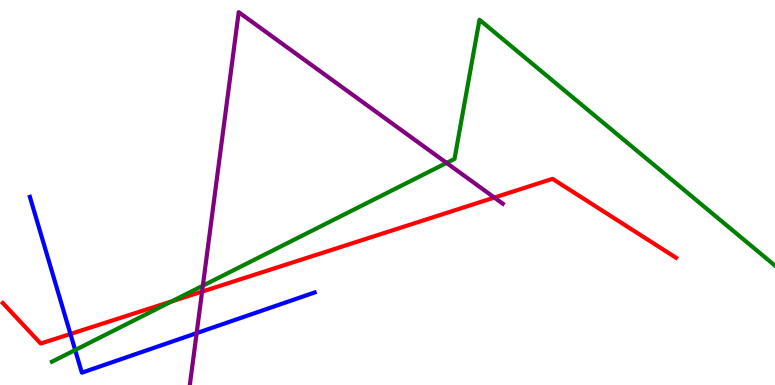[{'lines': ['blue', 'red'], 'intersections': [{'x': 0.909, 'y': 1.33}]}, {'lines': ['green', 'red'], 'intersections': [{'x': 2.22, 'y': 2.17}]}, {'lines': ['purple', 'red'], 'intersections': [{'x': 2.61, 'y': 2.43}, {'x': 6.38, 'y': 4.87}]}, {'lines': ['blue', 'green'], 'intersections': [{'x': 0.97, 'y': 0.908}]}, {'lines': ['blue', 'purple'], 'intersections': [{'x': 2.54, 'y': 1.35}]}, {'lines': ['green', 'purple'], 'intersections': [{'x': 2.62, 'y': 2.58}, {'x': 5.76, 'y': 5.77}]}]